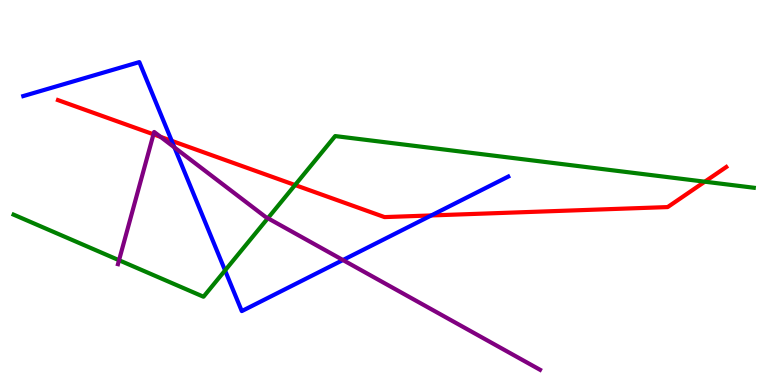[{'lines': ['blue', 'red'], 'intersections': [{'x': 2.22, 'y': 6.34}, {'x': 5.56, 'y': 4.4}]}, {'lines': ['green', 'red'], 'intersections': [{'x': 3.81, 'y': 5.19}, {'x': 9.09, 'y': 5.28}]}, {'lines': ['purple', 'red'], 'intersections': [{'x': 1.98, 'y': 6.51}, {'x': 2.07, 'y': 6.45}]}, {'lines': ['blue', 'green'], 'intersections': [{'x': 2.9, 'y': 2.98}]}, {'lines': ['blue', 'purple'], 'intersections': [{'x': 2.25, 'y': 6.17}, {'x': 4.43, 'y': 3.25}]}, {'lines': ['green', 'purple'], 'intersections': [{'x': 1.54, 'y': 3.24}, {'x': 3.46, 'y': 4.33}]}]